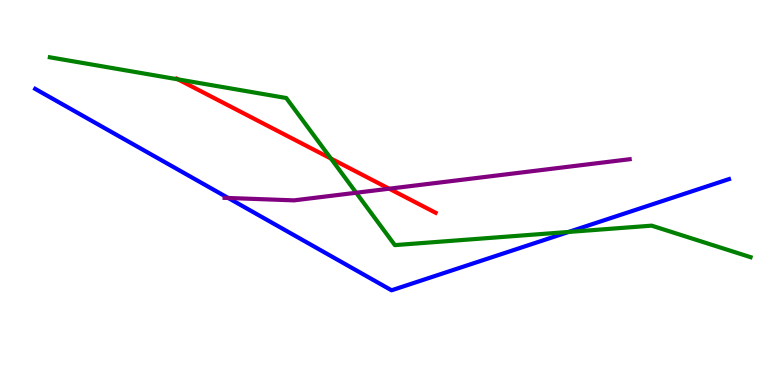[{'lines': ['blue', 'red'], 'intersections': []}, {'lines': ['green', 'red'], 'intersections': [{'x': 2.3, 'y': 7.94}, {'x': 4.27, 'y': 5.88}]}, {'lines': ['purple', 'red'], 'intersections': [{'x': 5.02, 'y': 5.1}]}, {'lines': ['blue', 'green'], 'intersections': [{'x': 7.34, 'y': 3.98}]}, {'lines': ['blue', 'purple'], 'intersections': [{'x': 2.94, 'y': 4.86}]}, {'lines': ['green', 'purple'], 'intersections': [{'x': 4.6, 'y': 4.99}]}]